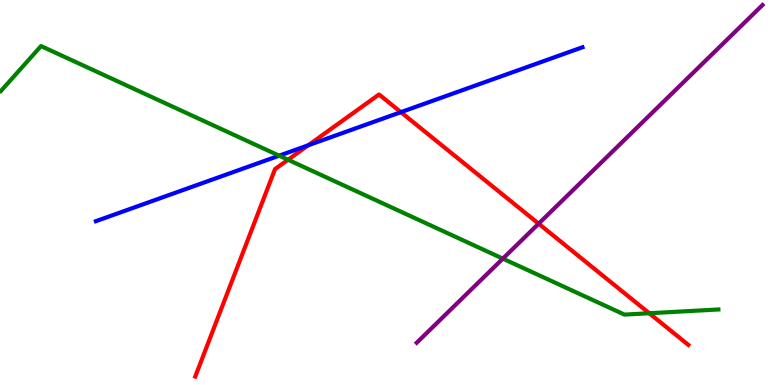[{'lines': ['blue', 'red'], 'intersections': [{'x': 3.98, 'y': 6.23}, {'x': 5.17, 'y': 7.09}]}, {'lines': ['green', 'red'], 'intersections': [{'x': 3.72, 'y': 5.85}, {'x': 8.38, 'y': 1.86}]}, {'lines': ['purple', 'red'], 'intersections': [{'x': 6.95, 'y': 4.19}]}, {'lines': ['blue', 'green'], 'intersections': [{'x': 3.6, 'y': 5.96}]}, {'lines': ['blue', 'purple'], 'intersections': []}, {'lines': ['green', 'purple'], 'intersections': [{'x': 6.49, 'y': 3.28}]}]